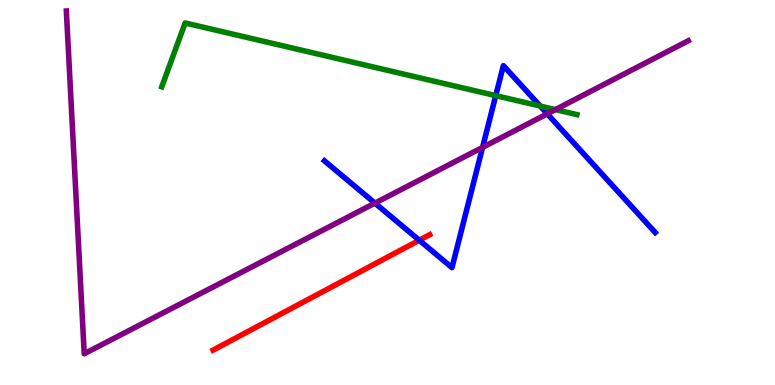[{'lines': ['blue', 'red'], 'intersections': [{'x': 5.41, 'y': 3.76}]}, {'lines': ['green', 'red'], 'intersections': []}, {'lines': ['purple', 'red'], 'intersections': []}, {'lines': ['blue', 'green'], 'intersections': [{'x': 6.4, 'y': 7.52}, {'x': 6.97, 'y': 7.25}]}, {'lines': ['blue', 'purple'], 'intersections': [{'x': 4.84, 'y': 4.72}, {'x': 6.23, 'y': 6.17}, {'x': 7.06, 'y': 7.04}]}, {'lines': ['green', 'purple'], 'intersections': [{'x': 7.17, 'y': 7.15}]}]